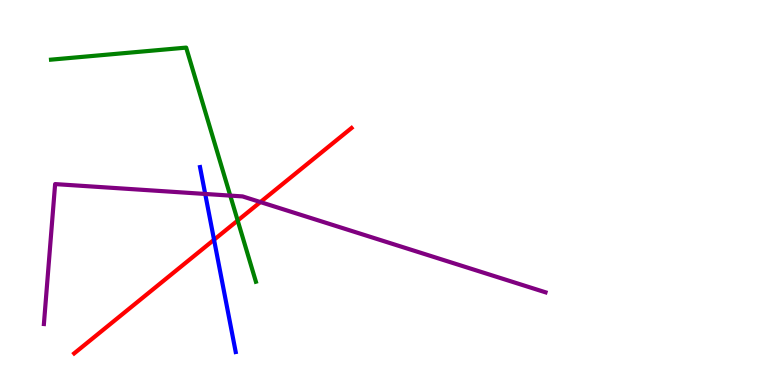[{'lines': ['blue', 'red'], 'intersections': [{'x': 2.76, 'y': 3.77}]}, {'lines': ['green', 'red'], 'intersections': [{'x': 3.07, 'y': 4.27}]}, {'lines': ['purple', 'red'], 'intersections': [{'x': 3.36, 'y': 4.75}]}, {'lines': ['blue', 'green'], 'intersections': []}, {'lines': ['blue', 'purple'], 'intersections': [{'x': 2.65, 'y': 4.96}]}, {'lines': ['green', 'purple'], 'intersections': [{'x': 2.97, 'y': 4.92}]}]